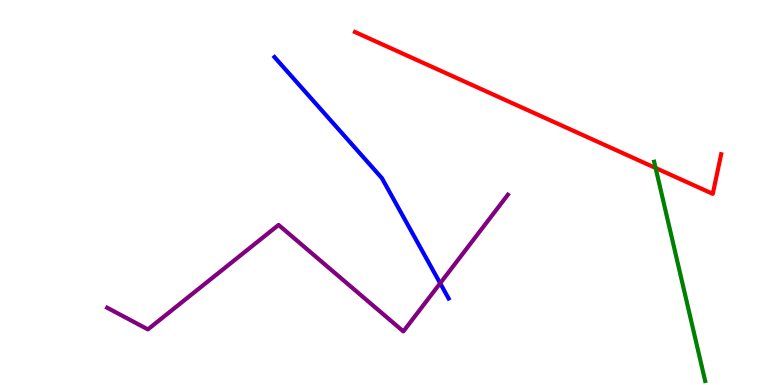[{'lines': ['blue', 'red'], 'intersections': []}, {'lines': ['green', 'red'], 'intersections': [{'x': 8.46, 'y': 5.64}]}, {'lines': ['purple', 'red'], 'intersections': []}, {'lines': ['blue', 'green'], 'intersections': []}, {'lines': ['blue', 'purple'], 'intersections': [{'x': 5.68, 'y': 2.64}]}, {'lines': ['green', 'purple'], 'intersections': []}]